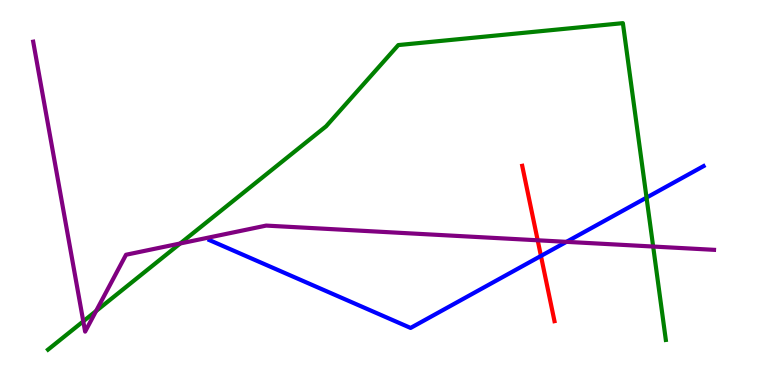[{'lines': ['blue', 'red'], 'intersections': [{'x': 6.98, 'y': 3.35}]}, {'lines': ['green', 'red'], 'intersections': []}, {'lines': ['purple', 'red'], 'intersections': [{'x': 6.94, 'y': 3.76}]}, {'lines': ['blue', 'green'], 'intersections': [{'x': 8.34, 'y': 4.87}]}, {'lines': ['blue', 'purple'], 'intersections': [{'x': 7.31, 'y': 3.72}]}, {'lines': ['green', 'purple'], 'intersections': [{'x': 1.07, 'y': 1.65}, {'x': 1.24, 'y': 1.92}, {'x': 2.33, 'y': 3.68}, {'x': 8.43, 'y': 3.6}]}]